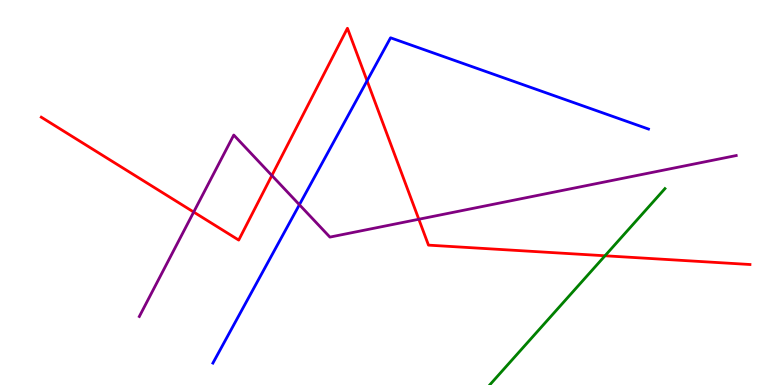[{'lines': ['blue', 'red'], 'intersections': [{'x': 4.74, 'y': 7.9}]}, {'lines': ['green', 'red'], 'intersections': [{'x': 7.81, 'y': 3.36}]}, {'lines': ['purple', 'red'], 'intersections': [{'x': 2.5, 'y': 4.49}, {'x': 3.51, 'y': 5.44}, {'x': 5.4, 'y': 4.31}]}, {'lines': ['blue', 'green'], 'intersections': []}, {'lines': ['blue', 'purple'], 'intersections': [{'x': 3.86, 'y': 4.68}]}, {'lines': ['green', 'purple'], 'intersections': []}]